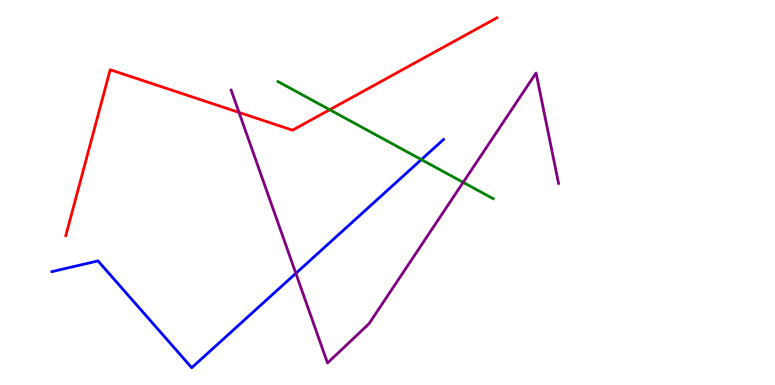[{'lines': ['blue', 'red'], 'intersections': []}, {'lines': ['green', 'red'], 'intersections': [{'x': 4.25, 'y': 7.15}]}, {'lines': ['purple', 'red'], 'intersections': [{'x': 3.08, 'y': 7.08}]}, {'lines': ['blue', 'green'], 'intersections': [{'x': 5.44, 'y': 5.85}]}, {'lines': ['blue', 'purple'], 'intersections': [{'x': 3.82, 'y': 2.9}]}, {'lines': ['green', 'purple'], 'intersections': [{'x': 5.98, 'y': 5.26}]}]